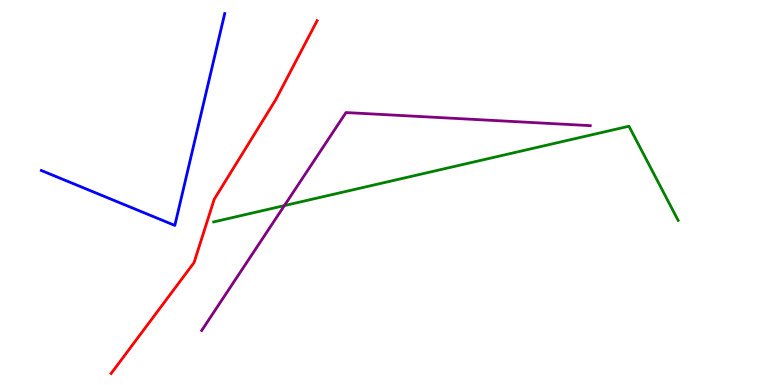[{'lines': ['blue', 'red'], 'intersections': []}, {'lines': ['green', 'red'], 'intersections': []}, {'lines': ['purple', 'red'], 'intersections': []}, {'lines': ['blue', 'green'], 'intersections': []}, {'lines': ['blue', 'purple'], 'intersections': []}, {'lines': ['green', 'purple'], 'intersections': [{'x': 3.67, 'y': 4.66}]}]